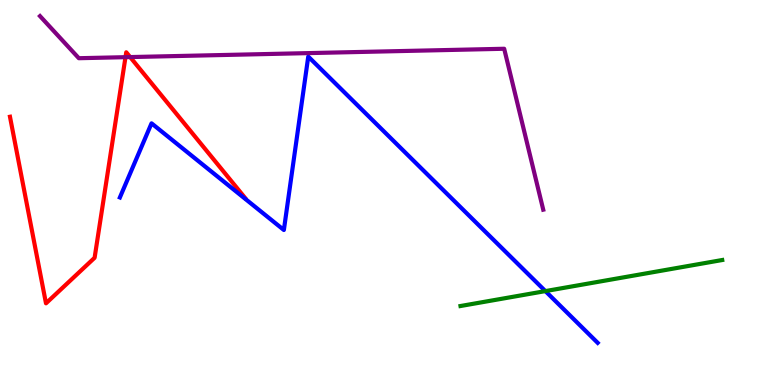[{'lines': ['blue', 'red'], 'intersections': []}, {'lines': ['green', 'red'], 'intersections': []}, {'lines': ['purple', 'red'], 'intersections': [{'x': 1.62, 'y': 8.51}, {'x': 1.68, 'y': 8.52}]}, {'lines': ['blue', 'green'], 'intersections': [{'x': 7.04, 'y': 2.44}]}, {'lines': ['blue', 'purple'], 'intersections': []}, {'lines': ['green', 'purple'], 'intersections': []}]